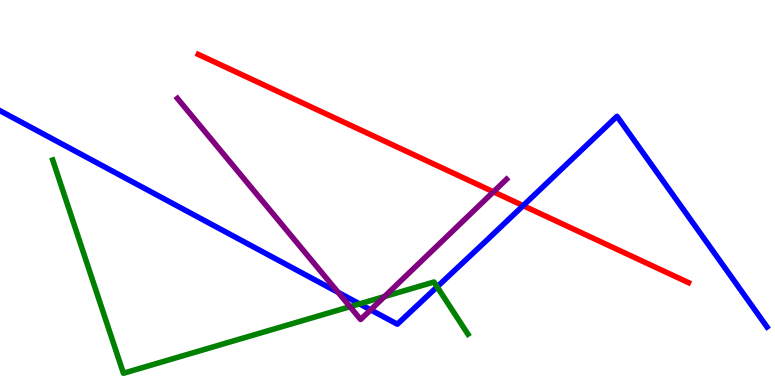[{'lines': ['blue', 'red'], 'intersections': [{'x': 6.75, 'y': 4.66}]}, {'lines': ['green', 'red'], 'intersections': []}, {'lines': ['purple', 'red'], 'intersections': [{'x': 6.37, 'y': 5.02}]}, {'lines': ['blue', 'green'], 'intersections': [{'x': 4.64, 'y': 2.11}, {'x': 5.64, 'y': 2.55}]}, {'lines': ['blue', 'purple'], 'intersections': [{'x': 4.36, 'y': 2.41}, {'x': 4.78, 'y': 1.95}]}, {'lines': ['green', 'purple'], 'intersections': [{'x': 4.52, 'y': 2.03}, {'x': 4.96, 'y': 2.3}]}]